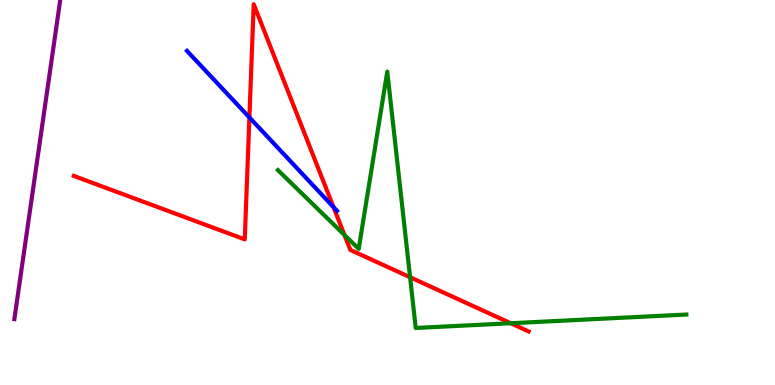[{'lines': ['blue', 'red'], 'intersections': [{'x': 3.22, 'y': 6.95}, {'x': 4.3, 'y': 4.62}]}, {'lines': ['green', 'red'], 'intersections': [{'x': 4.44, 'y': 3.9}, {'x': 5.29, 'y': 2.8}, {'x': 6.59, 'y': 1.6}]}, {'lines': ['purple', 'red'], 'intersections': []}, {'lines': ['blue', 'green'], 'intersections': []}, {'lines': ['blue', 'purple'], 'intersections': []}, {'lines': ['green', 'purple'], 'intersections': []}]